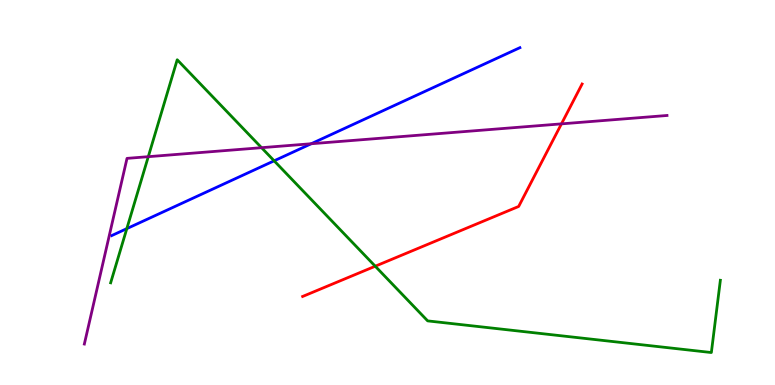[{'lines': ['blue', 'red'], 'intersections': []}, {'lines': ['green', 'red'], 'intersections': [{'x': 4.84, 'y': 3.09}]}, {'lines': ['purple', 'red'], 'intersections': [{'x': 7.24, 'y': 6.78}]}, {'lines': ['blue', 'green'], 'intersections': [{'x': 1.64, 'y': 4.06}, {'x': 3.54, 'y': 5.82}]}, {'lines': ['blue', 'purple'], 'intersections': [{'x': 4.02, 'y': 6.27}]}, {'lines': ['green', 'purple'], 'intersections': [{'x': 1.91, 'y': 5.93}, {'x': 3.37, 'y': 6.16}]}]